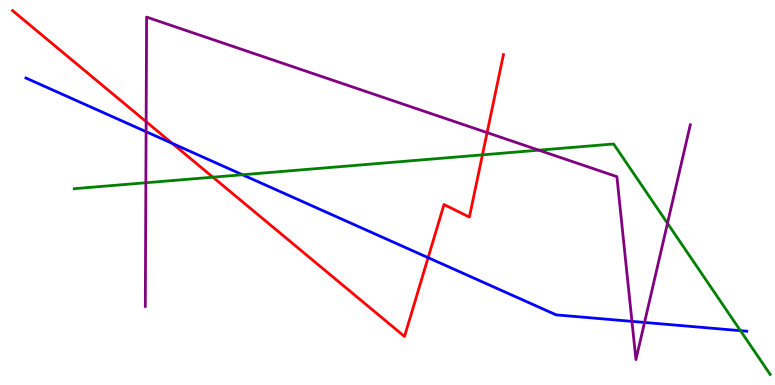[{'lines': ['blue', 'red'], 'intersections': [{'x': 2.22, 'y': 6.28}, {'x': 5.52, 'y': 3.31}]}, {'lines': ['green', 'red'], 'intersections': [{'x': 2.75, 'y': 5.4}, {'x': 6.22, 'y': 5.98}]}, {'lines': ['purple', 'red'], 'intersections': [{'x': 1.89, 'y': 6.84}, {'x': 6.29, 'y': 6.56}]}, {'lines': ['blue', 'green'], 'intersections': [{'x': 3.13, 'y': 5.46}, {'x': 9.55, 'y': 1.41}]}, {'lines': ['blue', 'purple'], 'intersections': [{'x': 1.88, 'y': 6.58}, {'x': 8.15, 'y': 1.65}, {'x': 8.32, 'y': 1.62}]}, {'lines': ['green', 'purple'], 'intersections': [{'x': 1.88, 'y': 5.25}, {'x': 6.95, 'y': 6.1}, {'x': 8.61, 'y': 4.2}]}]